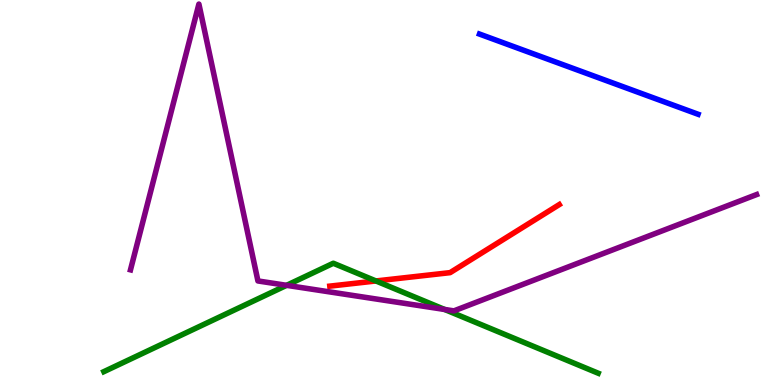[{'lines': ['blue', 'red'], 'intersections': []}, {'lines': ['green', 'red'], 'intersections': [{'x': 4.85, 'y': 2.7}]}, {'lines': ['purple', 'red'], 'intersections': []}, {'lines': ['blue', 'green'], 'intersections': []}, {'lines': ['blue', 'purple'], 'intersections': []}, {'lines': ['green', 'purple'], 'intersections': [{'x': 3.7, 'y': 2.59}, {'x': 5.74, 'y': 1.96}]}]